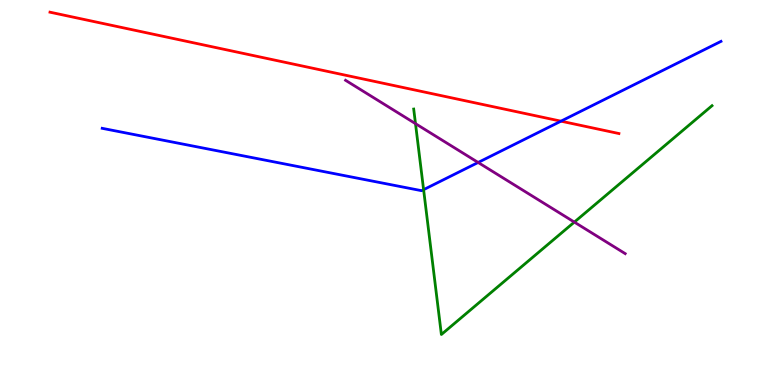[{'lines': ['blue', 'red'], 'intersections': [{'x': 7.24, 'y': 6.85}]}, {'lines': ['green', 'red'], 'intersections': []}, {'lines': ['purple', 'red'], 'intersections': []}, {'lines': ['blue', 'green'], 'intersections': [{'x': 5.47, 'y': 5.07}]}, {'lines': ['blue', 'purple'], 'intersections': [{'x': 6.17, 'y': 5.78}]}, {'lines': ['green', 'purple'], 'intersections': [{'x': 5.36, 'y': 6.79}, {'x': 7.41, 'y': 4.23}]}]